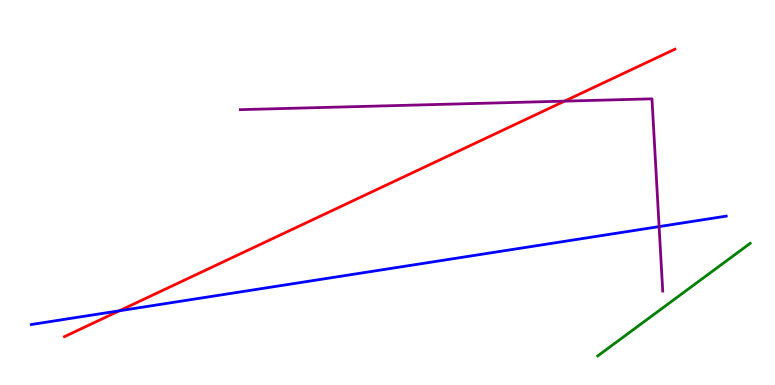[{'lines': ['blue', 'red'], 'intersections': [{'x': 1.54, 'y': 1.93}]}, {'lines': ['green', 'red'], 'intersections': []}, {'lines': ['purple', 'red'], 'intersections': [{'x': 7.29, 'y': 7.37}]}, {'lines': ['blue', 'green'], 'intersections': []}, {'lines': ['blue', 'purple'], 'intersections': [{'x': 8.5, 'y': 4.11}]}, {'lines': ['green', 'purple'], 'intersections': []}]